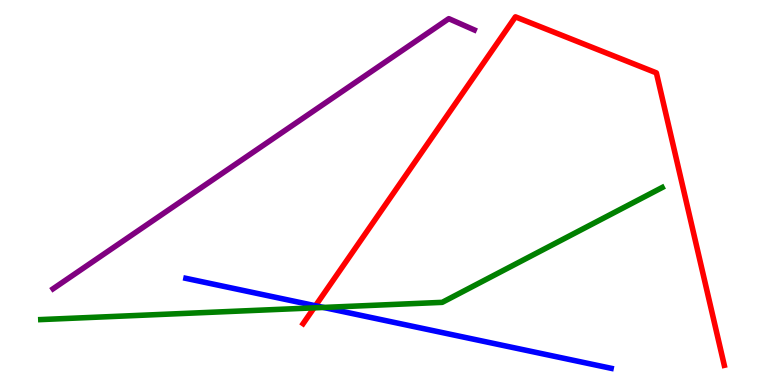[{'lines': ['blue', 'red'], 'intersections': [{'x': 4.07, 'y': 2.06}]}, {'lines': ['green', 'red'], 'intersections': [{'x': 4.05, 'y': 2.0}]}, {'lines': ['purple', 'red'], 'intersections': []}, {'lines': ['blue', 'green'], 'intersections': [{'x': 4.17, 'y': 2.01}]}, {'lines': ['blue', 'purple'], 'intersections': []}, {'lines': ['green', 'purple'], 'intersections': []}]